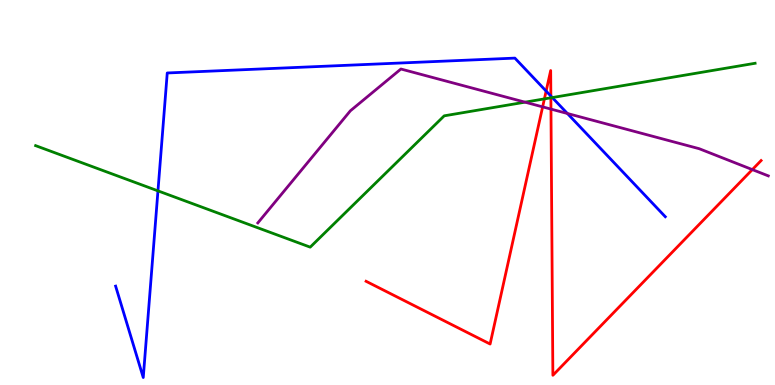[{'lines': ['blue', 'red'], 'intersections': [{'x': 7.05, 'y': 7.63}, {'x': 7.11, 'y': 7.5}]}, {'lines': ['green', 'red'], 'intersections': [{'x': 7.02, 'y': 7.43}, {'x': 7.11, 'y': 7.46}]}, {'lines': ['purple', 'red'], 'intersections': [{'x': 7.0, 'y': 7.22}, {'x': 7.11, 'y': 7.17}, {'x': 9.71, 'y': 5.59}]}, {'lines': ['blue', 'green'], 'intersections': [{'x': 2.04, 'y': 5.04}, {'x': 7.13, 'y': 7.47}]}, {'lines': ['blue', 'purple'], 'intersections': [{'x': 7.32, 'y': 7.05}]}, {'lines': ['green', 'purple'], 'intersections': [{'x': 6.77, 'y': 7.35}]}]